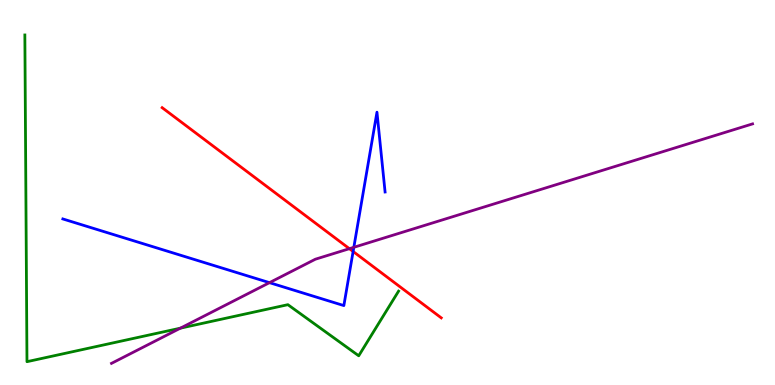[{'lines': ['blue', 'red'], 'intersections': [{'x': 4.56, 'y': 3.47}]}, {'lines': ['green', 'red'], 'intersections': []}, {'lines': ['purple', 'red'], 'intersections': [{'x': 4.51, 'y': 3.54}]}, {'lines': ['blue', 'green'], 'intersections': []}, {'lines': ['blue', 'purple'], 'intersections': [{'x': 3.48, 'y': 2.66}, {'x': 4.57, 'y': 3.58}]}, {'lines': ['green', 'purple'], 'intersections': [{'x': 2.33, 'y': 1.48}]}]